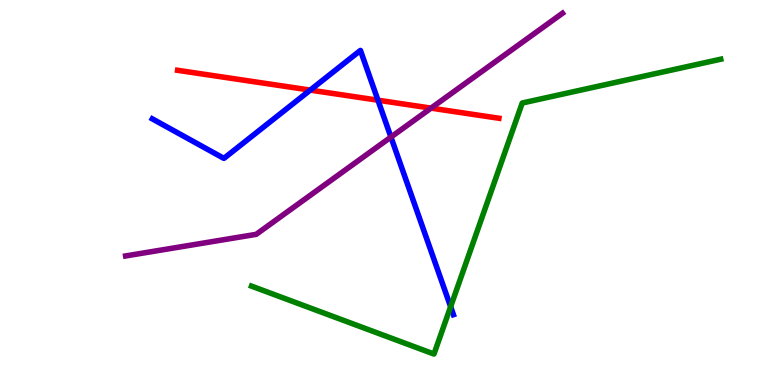[{'lines': ['blue', 'red'], 'intersections': [{'x': 4.0, 'y': 7.66}, {'x': 4.88, 'y': 7.4}]}, {'lines': ['green', 'red'], 'intersections': []}, {'lines': ['purple', 'red'], 'intersections': [{'x': 5.56, 'y': 7.19}]}, {'lines': ['blue', 'green'], 'intersections': [{'x': 5.81, 'y': 2.03}]}, {'lines': ['blue', 'purple'], 'intersections': [{'x': 5.04, 'y': 6.44}]}, {'lines': ['green', 'purple'], 'intersections': []}]